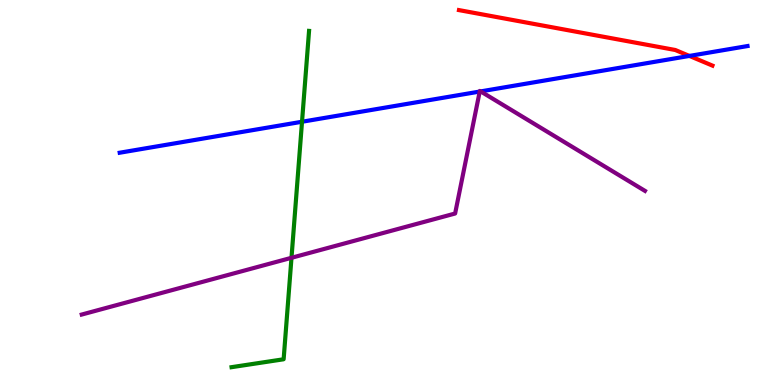[{'lines': ['blue', 'red'], 'intersections': [{'x': 8.9, 'y': 8.55}]}, {'lines': ['green', 'red'], 'intersections': []}, {'lines': ['purple', 'red'], 'intersections': []}, {'lines': ['blue', 'green'], 'intersections': [{'x': 3.9, 'y': 6.84}]}, {'lines': ['blue', 'purple'], 'intersections': [{'x': 6.19, 'y': 7.62}, {'x': 6.2, 'y': 7.63}]}, {'lines': ['green', 'purple'], 'intersections': [{'x': 3.76, 'y': 3.3}]}]